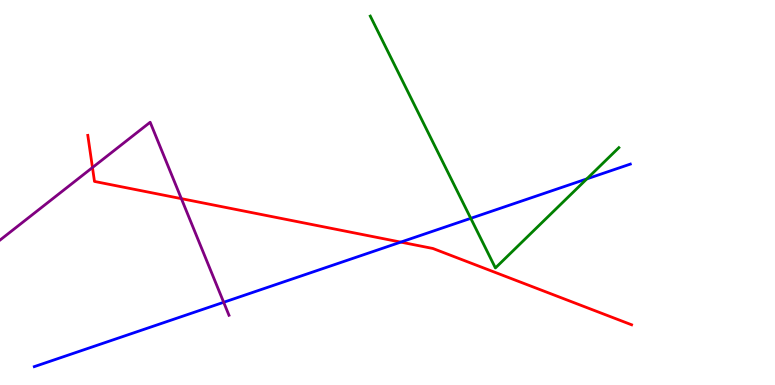[{'lines': ['blue', 'red'], 'intersections': [{'x': 5.17, 'y': 3.71}]}, {'lines': ['green', 'red'], 'intersections': []}, {'lines': ['purple', 'red'], 'intersections': [{'x': 1.19, 'y': 5.65}, {'x': 2.34, 'y': 4.84}]}, {'lines': ['blue', 'green'], 'intersections': [{'x': 6.07, 'y': 4.33}, {'x': 7.57, 'y': 5.35}]}, {'lines': ['blue', 'purple'], 'intersections': [{'x': 2.89, 'y': 2.15}]}, {'lines': ['green', 'purple'], 'intersections': []}]